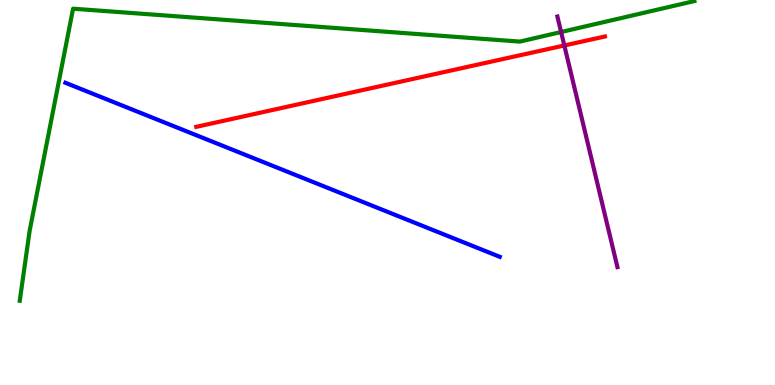[{'lines': ['blue', 'red'], 'intersections': []}, {'lines': ['green', 'red'], 'intersections': []}, {'lines': ['purple', 'red'], 'intersections': [{'x': 7.28, 'y': 8.82}]}, {'lines': ['blue', 'green'], 'intersections': []}, {'lines': ['blue', 'purple'], 'intersections': []}, {'lines': ['green', 'purple'], 'intersections': [{'x': 7.24, 'y': 9.17}]}]